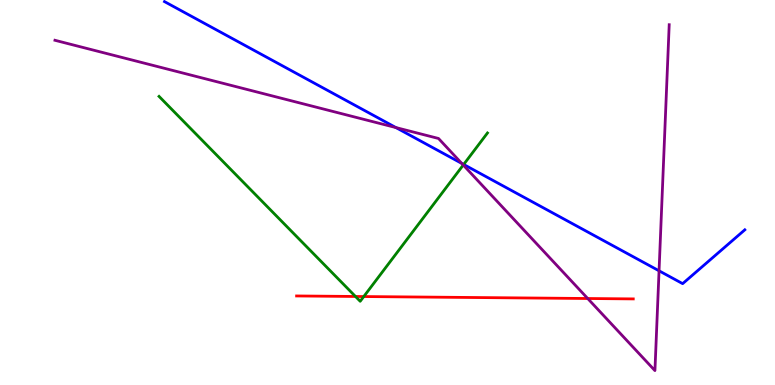[{'lines': ['blue', 'red'], 'intersections': []}, {'lines': ['green', 'red'], 'intersections': [{'x': 4.59, 'y': 2.3}, {'x': 4.69, 'y': 2.3}]}, {'lines': ['purple', 'red'], 'intersections': [{'x': 7.58, 'y': 2.25}]}, {'lines': ['blue', 'green'], 'intersections': [{'x': 5.98, 'y': 5.73}]}, {'lines': ['blue', 'purple'], 'intersections': [{'x': 5.11, 'y': 6.69}, {'x': 5.96, 'y': 5.76}, {'x': 8.5, 'y': 2.97}]}, {'lines': ['green', 'purple'], 'intersections': [{'x': 5.98, 'y': 5.71}]}]